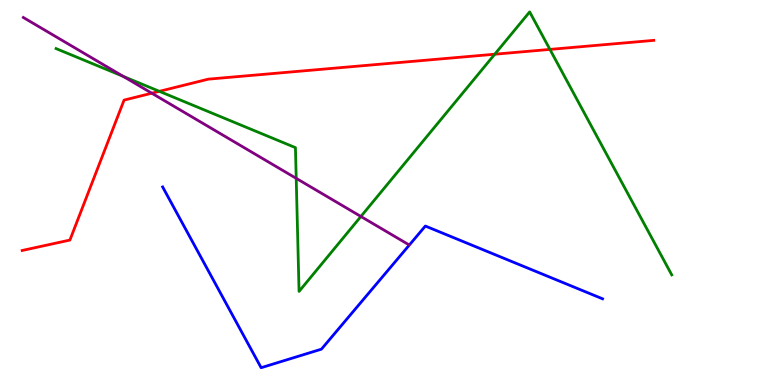[{'lines': ['blue', 'red'], 'intersections': []}, {'lines': ['green', 'red'], 'intersections': [{'x': 2.06, 'y': 7.63}, {'x': 6.38, 'y': 8.59}, {'x': 7.1, 'y': 8.72}]}, {'lines': ['purple', 'red'], 'intersections': [{'x': 1.96, 'y': 7.58}]}, {'lines': ['blue', 'green'], 'intersections': []}, {'lines': ['blue', 'purple'], 'intersections': []}, {'lines': ['green', 'purple'], 'intersections': [{'x': 1.59, 'y': 8.02}, {'x': 3.82, 'y': 5.37}, {'x': 4.66, 'y': 4.38}]}]